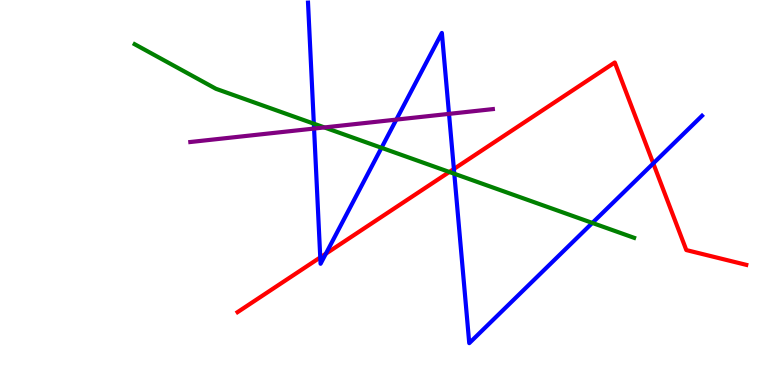[{'lines': ['blue', 'red'], 'intersections': [{'x': 4.13, 'y': 3.31}, {'x': 4.2, 'y': 3.41}, {'x': 5.86, 'y': 5.61}, {'x': 8.43, 'y': 5.76}]}, {'lines': ['green', 'red'], 'intersections': [{'x': 5.8, 'y': 5.53}]}, {'lines': ['purple', 'red'], 'intersections': []}, {'lines': ['blue', 'green'], 'intersections': [{'x': 4.05, 'y': 6.79}, {'x': 4.92, 'y': 6.16}, {'x': 5.86, 'y': 5.49}, {'x': 7.64, 'y': 4.21}]}, {'lines': ['blue', 'purple'], 'intersections': [{'x': 4.05, 'y': 6.66}, {'x': 5.11, 'y': 6.89}, {'x': 5.79, 'y': 7.04}]}, {'lines': ['green', 'purple'], 'intersections': [{'x': 4.19, 'y': 6.69}]}]